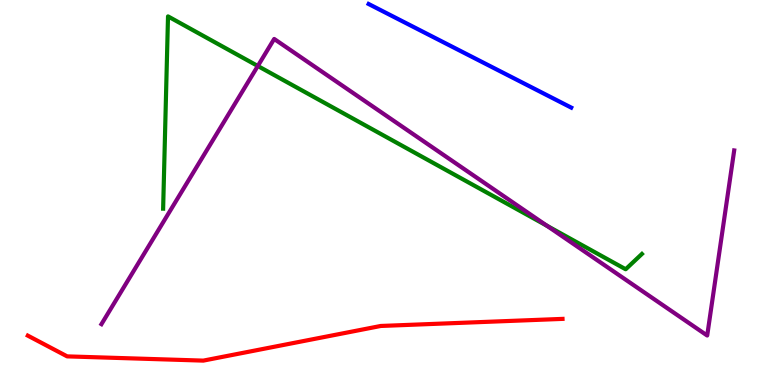[{'lines': ['blue', 'red'], 'intersections': []}, {'lines': ['green', 'red'], 'intersections': []}, {'lines': ['purple', 'red'], 'intersections': []}, {'lines': ['blue', 'green'], 'intersections': []}, {'lines': ['blue', 'purple'], 'intersections': []}, {'lines': ['green', 'purple'], 'intersections': [{'x': 3.33, 'y': 8.29}, {'x': 7.06, 'y': 4.14}]}]